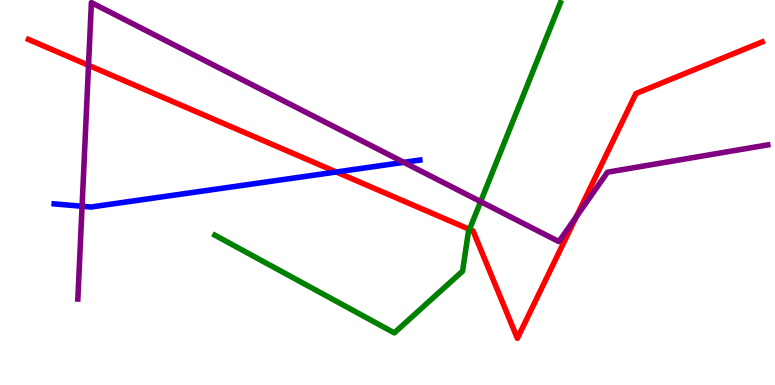[{'lines': ['blue', 'red'], 'intersections': [{'x': 4.34, 'y': 5.53}]}, {'lines': ['green', 'red'], 'intersections': [{'x': 6.06, 'y': 4.04}]}, {'lines': ['purple', 'red'], 'intersections': [{'x': 1.14, 'y': 8.3}, {'x': 7.43, 'y': 4.37}]}, {'lines': ['blue', 'green'], 'intersections': []}, {'lines': ['blue', 'purple'], 'intersections': [{'x': 1.06, 'y': 4.64}, {'x': 5.21, 'y': 5.78}]}, {'lines': ['green', 'purple'], 'intersections': [{'x': 6.2, 'y': 4.76}]}]